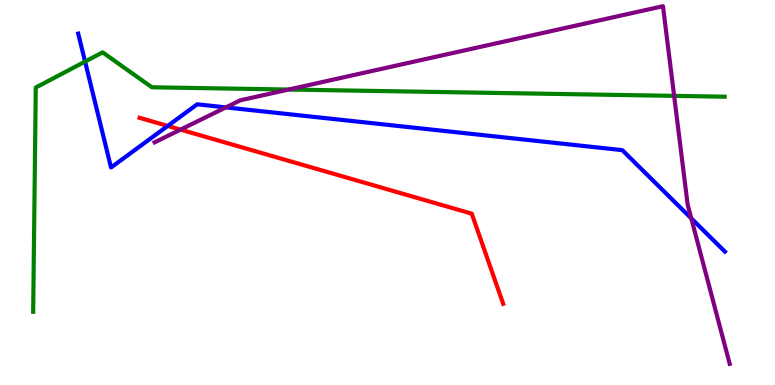[{'lines': ['blue', 'red'], 'intersections': [{'x': 2.16, 'y': 6.73}]}, {'lines': ['green', 'red'], 'intersections': []}, {'lines': ['purple', 'red'], 'intersections': [{'x': 2.33, 'y': 6.63}]}, {'lines': ['blue', 'green'], 'intersections': [{'x': 1.1, 'y': 8.4}]}, {'lines': ['blue', 'purple'], 'intersections': [{'x': 2.91, 'y': 7.21}, {'x': 8.92, 'y': 4.33}]}, {'lines': ['green', 'purple'], 'intersections': [{'x': 3.72, 'y': 7.67}, {'x': 8.7, 'y': 7.51}]}]